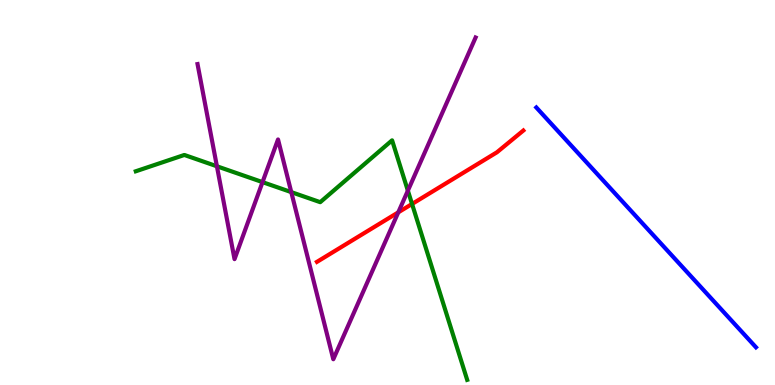[{'lines': ['blue', 'red'], 'intersections': []}, {'lines': ['green', 'red'], 'intersections': [{'x': 5.32, 'y': 4.7}]}, {'lines': ['purple', 'red'], 'intersections': [{'x': 5.14, 'y': 4.48}]}, {'lines': ['blue', 'green'], 'intersections': []}, {'lines': ['blue', 'purple'], 'intersections': []}, {'lines': ['green', 'purple'], 'intersections': [{'x': 2.8, 'y': 5.68}, {'x': 3.39, 'y': 5.27}, {'x': 3.76, 'y': 5.01}, {'x': 5.26, 'y': 5.05}]}]